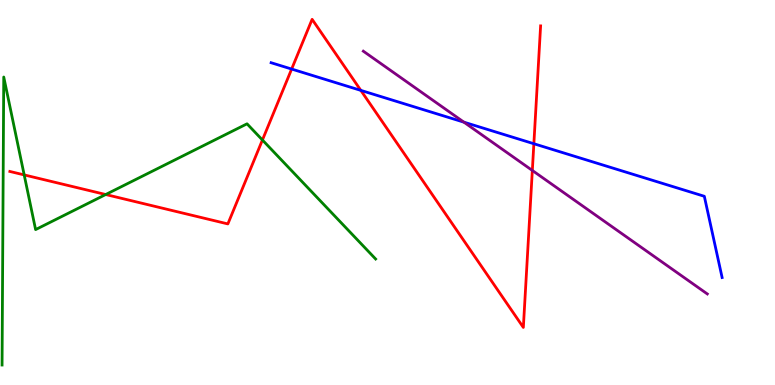[{'lines': ['blue', 'red'], 'intersections': [{'x': 3.76, 'y': 8.21}, {'x': 4.66, 'y': 7.65}, {'x': 6.89, 'y': 6.27}]}, {'lines': ['green', 'red'], 'intersections': [{'x': 0.312, 'y': 5.46}, {'x': 1.36, 'y': 4.95}, {'x': 3.39, 'y': 6.36}]}, {'lines': ['purple', 'red'], 'intersections': [{'x': 6.87, 'y': 5.57}]}, {'lines': ['blue', 'green'], 'intersections': []}, {'lines': ['blue', 'purple'], 'intersections': [{'x': 5.99, 'y': 6.83}]}, {'lines': ['green', 'purple'], 'intersections': []}]